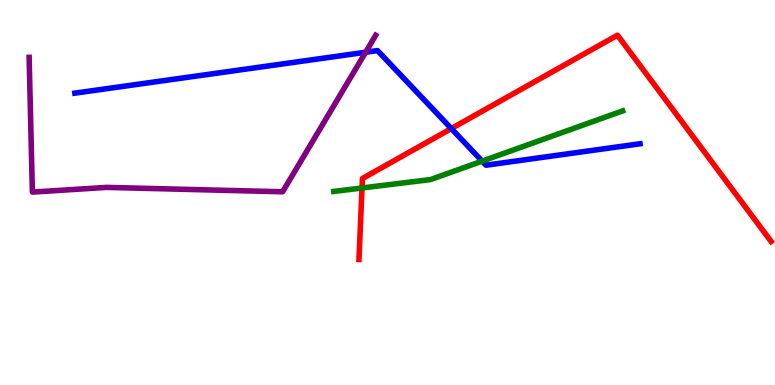[{'lines': ['blue', 'red'], 'intersections': [{'x': 5.82, 'y': 6.66}]}, {'lines': ['green', 'red'], 'intersections': [{'x': 4.67, 'y': 5.12}]}, {'lines': ['purple', 'red'], 'intersections': []}, {'lines': ['blue', 'green'], 'intersections': [{'x': 6.22, 'y': 5.81}]}, {'lines': ['blue', 'purple'], 'intersections': [{'x': 4.72, 'y': 8.64}]}, {'lines': ['green', 'purple'], 'intersections': []}]